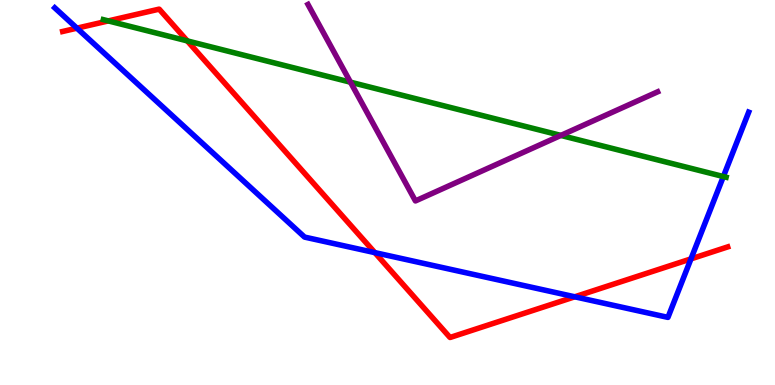[{'lines': ['blue', 'red'], 'intersections': [{'x': 0.993, 'y': 9.27}, {'x': 4.84, 'y': 3.44}, {'x': 7.42, 'y': 2.29}, {'x': 8.92, 'y': 3.28}]}, {'lines': ['green', 'red'], 'intersections': [{'x': 1.4, 'y': 9.46}, {'x': 2.42, 'y': 8.94}]}, {'lines': ['purple', 'red'], 'intersections': []}, {'lines': ['blue', 'green'], 'intersections': [{'x': 9.33, 'y': 5.41}]}, {'lines': ['blue', 'purple'], 'intersections': []}, {'lines': ['green', 'purple'], 'intersections': [{'x': 4.52, 'y': 7.87}, {'x': 7.24, 'y': 6.48}]}]